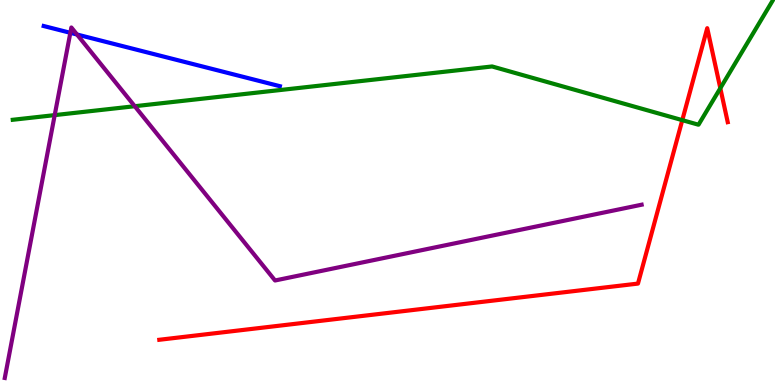[{'lines': ['blue', 'red'], 'intersections': []}, {'lines': ['green', 'red'], 'intersections': [{'x': 8.8, 'y': 6.88}, {'x': 9.29, 'y': 7.71}]}, {'lines': ['purple', 'red'], 'intersections': []}, {'lines': ['blue', 'green'], 'intersections': []}, {'lines': ['blue', 'purple'], 'intersections': [{'x': 0.908, 'y': 9.15}, {'x': 0.994, 'y': 9.1}]}, {'lines': ['green', 'purple'], 'intersections': [{'x': 0.706, 'y': 7.01}, {'x': 1.74, 'y': 7.24}]}]